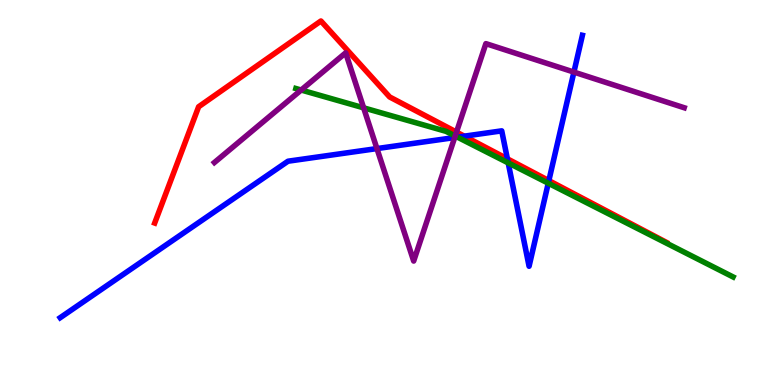[{'lines': ['blue', 'red'], 'intersections': [{'x': 5.99, 'y': 6.46}, {'x': 6.55, 'y': 5.87}, {'x': 7.08, 'y': 5.31}]}, {'lines': ['green', 'red'], 'intersections': []}, {'lines': ['purple', 'red'], 'intersections': [{'x': 5.89, 'y': 6.57}]}, {'lines': ['blue', 'green'], 'intersections': [{'x': 5.9, 'y': 6.44}, {'x': 6.56, 'y': 5.77}, {'x': 7.07, 'y': 5.24}]}, {'lines': ['blue', 'purple'], 'intersections': [{'x': 4.86, 'y': 6.14}, {'x': 5.87, 'y': 6.43}, {'x': 7.41, 'y': 8.13}]}, {'lines': ['green', 'purple'], 'intersections': [{'x': 3.89, 'y': 7.66}, {'x': 4.69, 'y': 7.2}, {'x': 5.87, 'y': 6.47}]}]